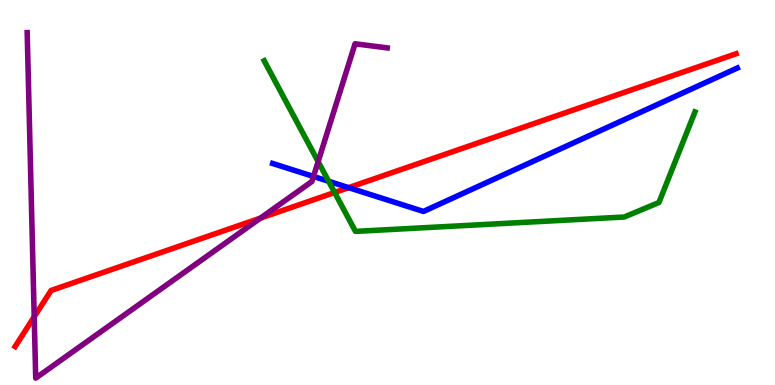[{'lines': ['blue', 'red'], 'intersections': [{'x': 4.5, 'y': 5.13}]}, {'lines': ['green', 'red'], 'intersections': [{'x': 4.32, 'y': 5.0}]}, {'lines': ['purple', 'red'], 'intersections': [{'x': 0.441, 'y': 1.77}, {'x': 3.36, 'y': 4.33}]}, {'lines': ['blue', 'green'], 'intersections': [{'x': 4.24, 'y': 5.29}]}, {'lines': ['blue', 'purple'], 'intersections': [{'x': 4.05, 'y': 5.42}]}, {'lines': ['green', 'purple'], 'intersections': [{'x': 4.1, 'y': 5.8}]}]